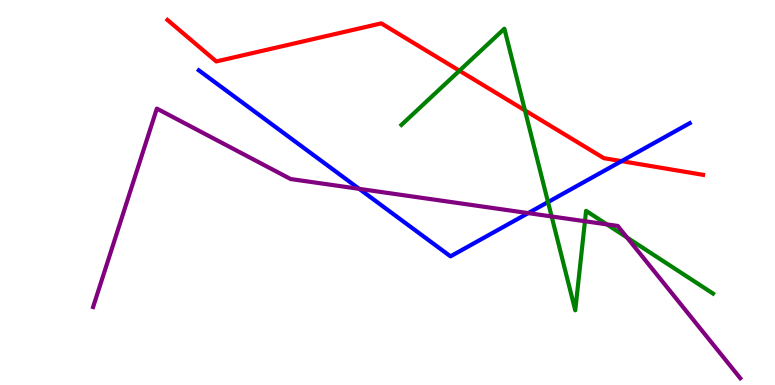[{'lines': ['blue', 'red'], 'intersections': [{'x': 8.02, 'y': 5.81}]}, {'lines': ['green', 'red'], 'intersections': [{'x': 5.93, 'y': 8.16}, {'x': 6.77, 'y': 7.13}]}, {'lines': ['purple', 'red'], 'intersections': []}, {'lines': ['blue', 'green'], 'intersections': [{'x': 7.07, 'y': 4.75}]}, {'lines': ['blue', 'purple'], 'intersections': [{'x': 4.63, 'y': 5.09}, {'x': 6.82, 'y': 4.47}]}, {'lines': ['green', 'purple'], 'intersections': [{'x': 7.12, 'y': 4.38}, {'x': 7.55, 'y': 4.25}, {'x': 7.83, 'y': 4.17}, {'x': 8.09, 'y': 3.83}]}]